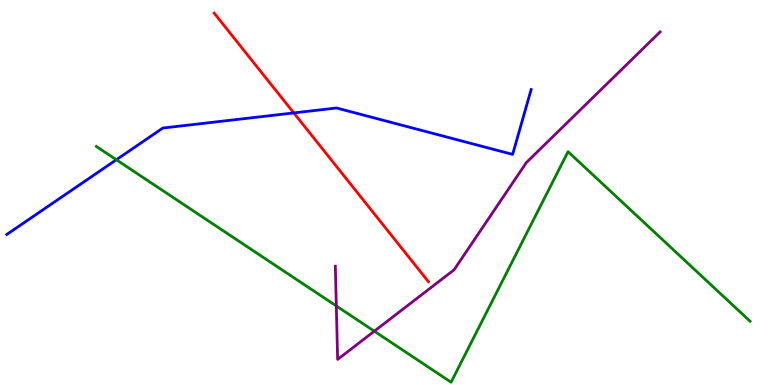[{'lines': ['blue', 'red'], 'intersections': [{'x': 3.79, 'y': 7.07}]}, {'lines': ['green', 'red'], 'intersections': []}, {'lines': ['purple', 'red'], 'intersections': []}, {'lines': ['blue', 'green'], 'intersections': [{'x': 1.5, 'y': 5.85}]}, {'lines': ['blue', 'purple'], 'intersections': []}, {'lines': ['green', 'purple'], 'intersections': [{'x': 4.34, 'y': 2.05}, {'x': 4.83, 'y': 1.4}]}]